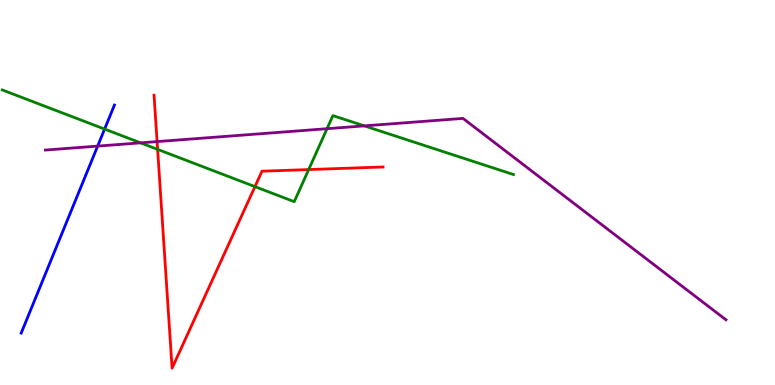[{'lines': ['blue', 'red'], 'intersections': []}, {'lines': ['green', 'red'], 'intersections': [{'x': 2.03, 'y': 6.12}, {'x': 3.29, 'y': 5.15}, {'x': 3.98, 'y': 5.6}]}, {'lines': ['purple', 'red'], 'intersections': [{'x': 2.03, 'y': 6.32}]}, {'lines': ['blue', 'green'], 'intersections': [{'x': 1.35, 'y': 6.65}]}, {'lines': ['blue', 'purple'], 'intersections': [{'x': 1.26, 'y': 6.21}]}, {'lines': ['green', 'purple'], 'intersections': [{'x': 1.81, 'y': 6.29}, {'x': 4.22, 'y': 6.66}, {'x': 4.7, 'y': 6.73}]}]